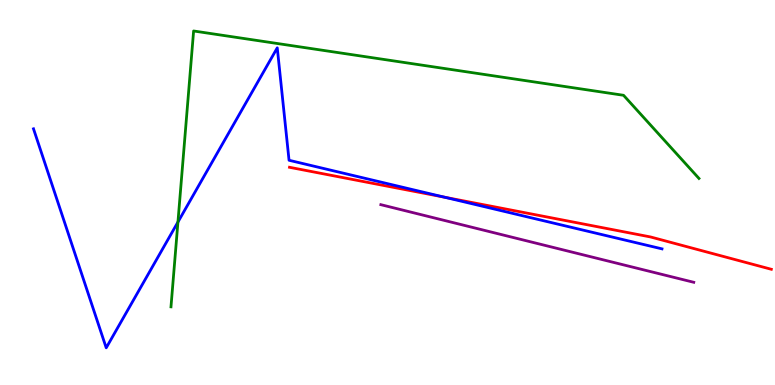[{'lines': ['blue', 'red'], 'intersections': [{'x': 5.74, 'y': 4.88}]}, {'lines': ['green', 'red'], 'intersections': []}, {'lines': ['purple', 'red'], 'intersections': []}, {'lines': ['blue', 'green'], 'intersections': [{'x': 2.3, 'y': 4.23}]}, {'lines': ['blue', 'purple'], 'intersections': []}, {'lines': ['green', 'purple'], 'intersections': []}]